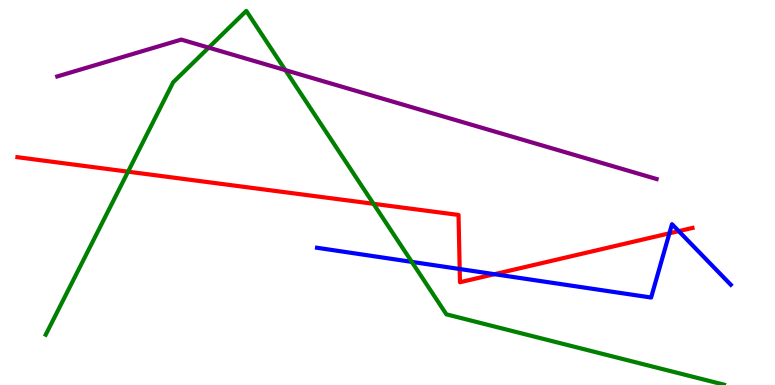[{'lines': ['blue', 'red'], 'intersections': [{'x': 5.93, 'y': 3.01}, {'x': 6.38, 'y': 2.88}, {'x': 8.64, 'y': 3.94}, {'x': 8.76, 'y': 4.0}]}, {'lines': ['green', 'red'], 'intersections': [{'x': 1.65, 'y': 5.54}, {'x': 4.82, 'y': 4.71}]}, {'lines': ['purple', 'red'], 'intersections': []}, {'lines': ['blue', 'green'], 'intersections': [{'x': 5.31, 'y': 3.2}]}, {'lines': ['blue', 'purple'], 'intersections': []}, {'lines': ['green', 'purple'], 'intersections': [{'x': 2.69, 'y': 8.76}, {'x': 3.68, 'y': 8.18}]}]